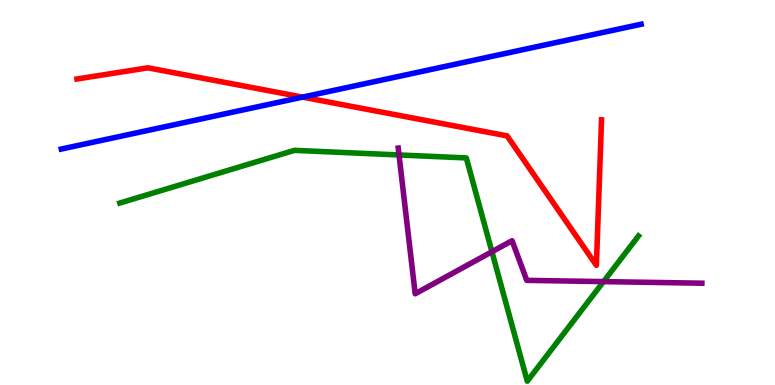[{'lines': ['blue', 'red'], 'intersections': [{'x': 3.9, 'y': 7.48}]}, {'lines': ['green', 'red'], 'intersections': []}, {'lines': ['purple', 'red'], 'intersections': []}, {'lines': ['blue', 'green'], 'intersections': []}, {'lines': ['blue', 'purple'], 'intersections': []}, {'lines': ['green', 'purple'], 'intersections': [{'x': 5.15, 'y': 5.98}, {'x': 6.35, 'y': 3.46}, {'x': 7.79, 'y': 2.69}]}]